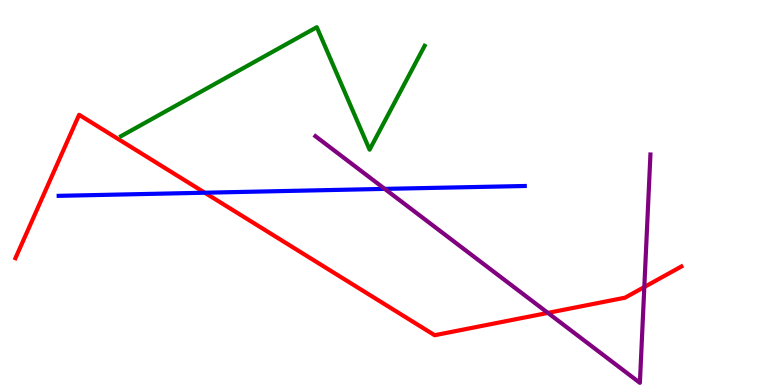[{'lines': ['blue', 'red'], 'intersections': [{'x': 2.64, 'y': 4.99}]}, {'lines': ['green', 'red'], 'intersections': []}, {'lines': ['purple', 'red'], 'intersections': [{'x': 7.07, 'y': 1.87}, {'x': 8.31, 'y': 2.54}]}, {'lines': ['blue', 'green'], 'intersections': []}, {'lines': ['blue', 'purple'], 'intersections': [{'x': 4.96, 'y': 5.09}]}, {'lines': ['green', 'purple'], 'intersections': []}]